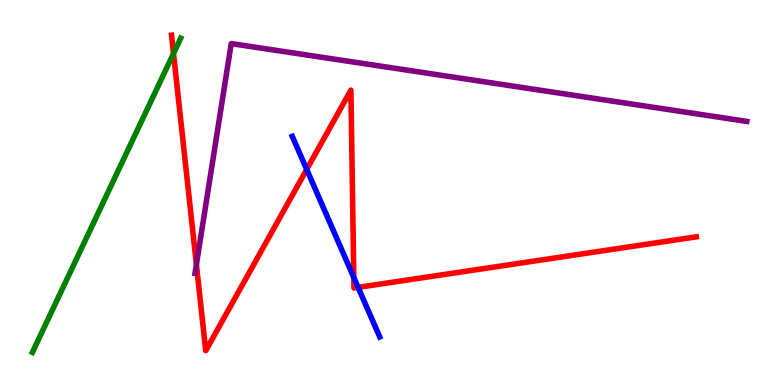[{'lines': ['blue', 'red'], 'intersections': [{'x': 3.96, 'y': 5.6}, {'x': 4.57, 'y': 2.79}, {'x': 4.62, 'y': 2.54}]}, {'lines': ['green', 'red'], 'intersections': [{'x': 2.24, 'y': 8.61}]}, {'lines': ['purple', 'red'], 'intersections': [{'x': 2.53, 'y': 3.13}]}, {'lines': ['blue', 'green'], 'intersections': []}, {'lines': ['blue', 'purple'], 'intersections': []}, {'lines': ['green', 'purple'], 'intersections': []}]